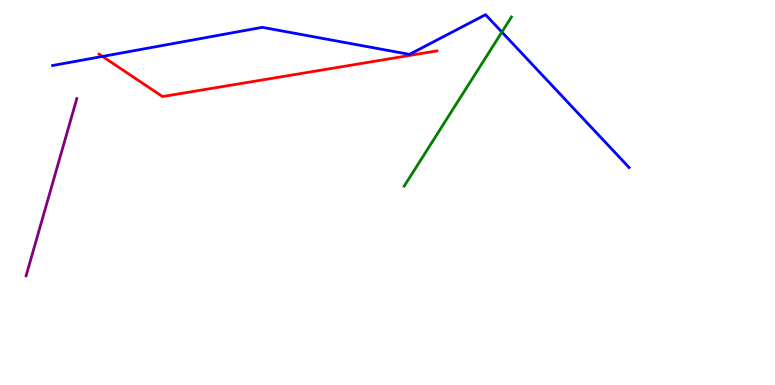[{'lines': ['blue', 'red'], 'intersections': [{'x': 1.32, 'y': 8.53}]}, {'lines': ['green', 'red'], 'intersections': []}, {'lines': ['purple', 'red'], 'intersections': []}, {'lines': ['blue', 'green'], 'intersections': [{'x': 6.48, 'y': 9.17}]}, {'lines': ['blue', 'purple'], 'intersections': []}, {'lines': ['green', 'purple'], 'intersections': []}]